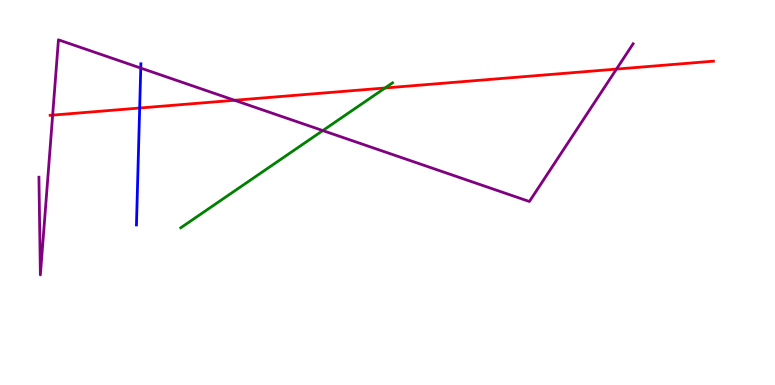[{'lines': ['blue', 'red'], 'intersections': [{'x': 1.8, 'y': 7.19}]}, {'lines': ['green', 'red'], 'intersections': [{'x': 4.97, 'y': 7.71}]}, {'lines': ['purple', 'red'], 'intersections': [{'x': 0.679, 'y': 7.01}, {'x': 3.03, 'y': 7.4}, {'x': 7.95, 'y': 8.21}]}, {'lines': ['blue', 'green'], 'intersections': []}, {'lines': ['blue', 'purple'], 'intersections': [{'x': 1.82, 'y': 8.23}]}, {'lines': ['green', 'purple'], 'intersections': [{'x': 4.17, 'y': 6.61}]}]